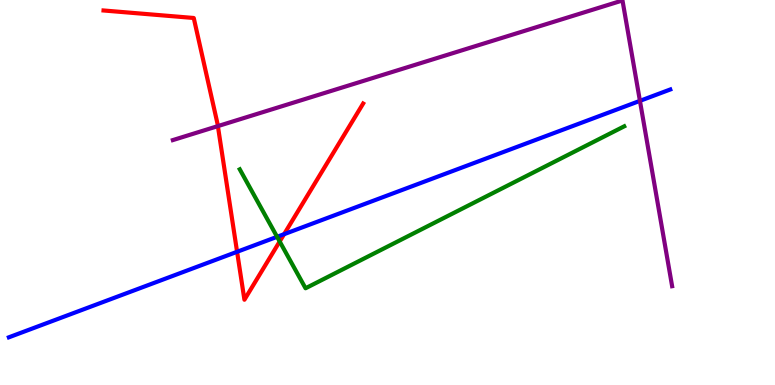[{'lines': ['blue', 'red'], 'intersections': [{'x': 3.06, 'y': 3.46}, {'x': 3.67, 'y': 3.92}]}, {'lines': ['green', 'red'], 'intersections': [{'x': 3.61, 'y': 3.73}]}, {'lines': ['purple', 'red'], 'intersections': [{'x': 2.81, 'y': 6.72}]}, {'lines': ['blue', 'green'], 'intersections': [{'x': 3.58, 'y': 3.85}]}, {'lines': ['blue', 'purple'], 'intersections': [{'x': 8.26, 'y': 7.38}]}, {'lines': ['green', 'purple'], 'intersections': []}]